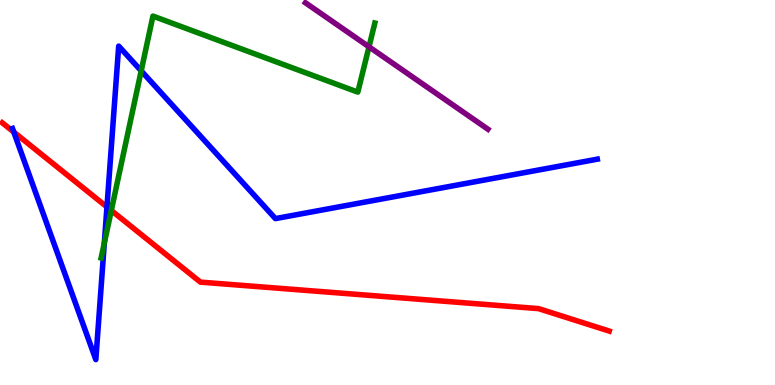[{'lines': ['blue', 'red'], 'intersections': [{'x': 0.178, 'y': 6.57}, {'x': 1.38, 'y': 4.62}]}, {'lines': ['green', 'red'], 'intersections': [{'x': 1.44, 'y': 4.53}]}, {'lines': ['purple', 'red'], 'intersections': []}, {'lines': ['blue', 'green'], 'intersections': [{'x': 1.35, 'y': 3.69}, {'x': 1.82, 'y': 8.16}]}, {'lines': ['blue', 'purple'], 'intersections': []}, {'lines': ['green', 'purple'], 'intersections': [{'x': 4.76, 'y': 8.78}]}]